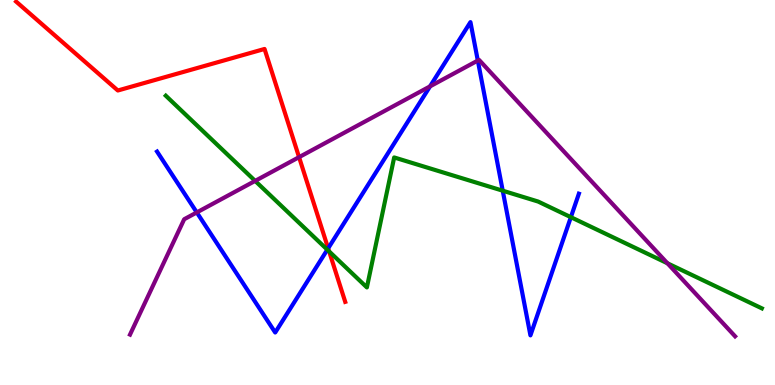[{'lines': ['blue', 'red'], 'intersections': [{'x': 4.23, 'y': 3.55}]}, {'lines': ['green', 'red'], 'intersections': [{'x': 4.25, 'y': 3.47}]}, {'lines': ['purple', 'red'], 'intersections': [{'x': 3.86, 'y': 5.92}]}, {'lines': ['blue', 'green'], 'intersections': [{'x': 4.22, 'y': 3.51}, {'x': 6.49, 'y': 5.05}, {'x': 7.37, 'y': 4.36}]}, {'lines': ['blue', 'purple'], 'intersections': [{'x': 2.54, 'y': 4.48}, {'x': 5.55, 'y': 7.76}, {'x': 6.17, 'y': 8.43}]}, {'lines': ['green', 'purple'], 'intersections': [{'x': 3.29, 'y': 5.3}, {'x': 8.61, 'y': 3.16}]}]